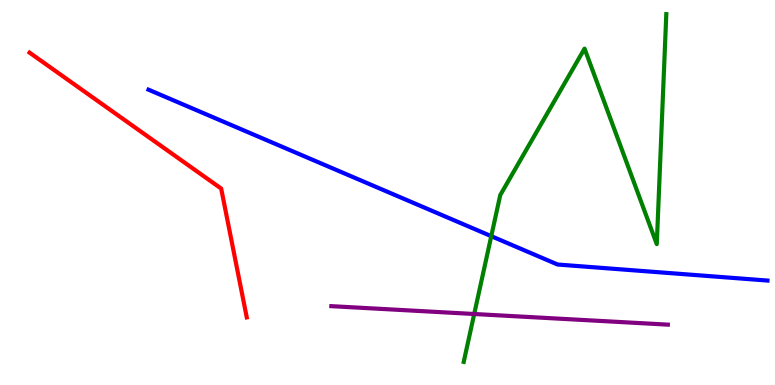[{'lines': ['blue', 'red'], 'intersections': []}, {'lines': ['green', 'red'], 'intersections': []}, {'lines': ['purple', 'red'], 'intersections': []}, {'lines': ['blue', 'green'], 'intersections': [{'x': 6.34, 'y': 3.87}]}, {'lines': ['blue', 'purple'], 'intersections': []}, {'lines': ['green', 'purple'], 'intersections': [{'x': 6.12, 'y': 1.84}]}]